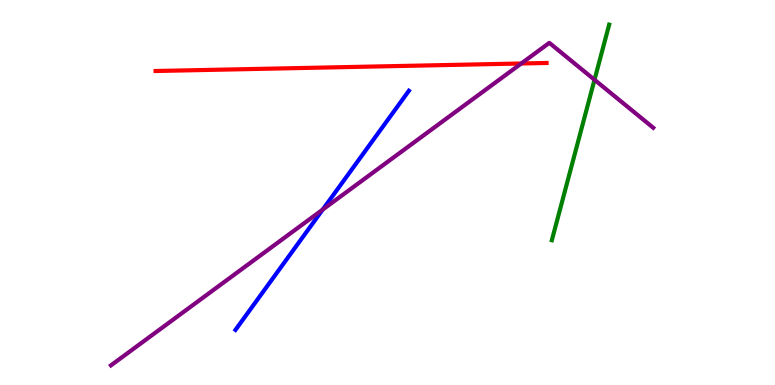[{'lines': ['blue', 'red'], 'intersections': []}, {'lines': ['green', 'red'], 'intersections': []}, {'lines': ['purple', 'red'], 'intersections': [{'x': 6.73, 'y': 8.35}]}, {'lines': ['blue', 'green'], 'intersections': []}, {'lines': ['blue', 'purple'], 'intersections': [{'x': 4.16, 'y': 4.56}]}, {'lines': ['green', 'purple'], 'intersections': [{'x': 7.67, 'y': 7.93}]}]